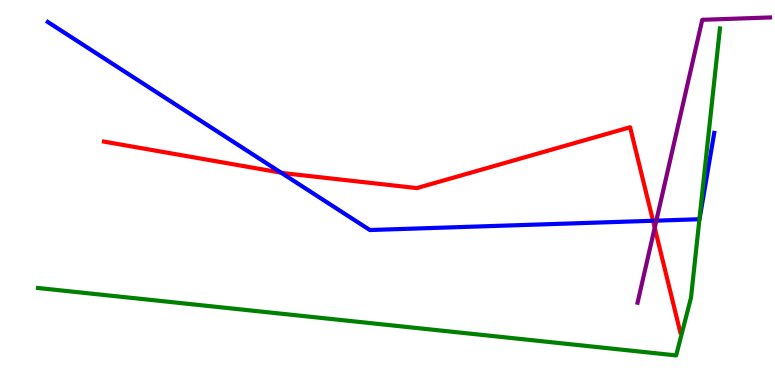[{'lines': ['blue', 'red'], 'intersections': [{'x': 3.63, 'y': 5.52}, {'x': 8.43, 'y': 4.27}]}, {'lines': ['green', 'red'], 'intersections': []}, {'lines': ['purple', 'red'], 'intersections': [{'x': 8.45, 'y': 4.08}]}, {'lines': ['blue', 'green'], 'intersections': [{'x': 9.02, 'y': 4.31}]}, {'lines': ['blue', 'purple'], 'intersections': [{'x': 8.47, 'y': 4.27}]}, {'lines': ['green', 'purple'], 'intersections': []}]